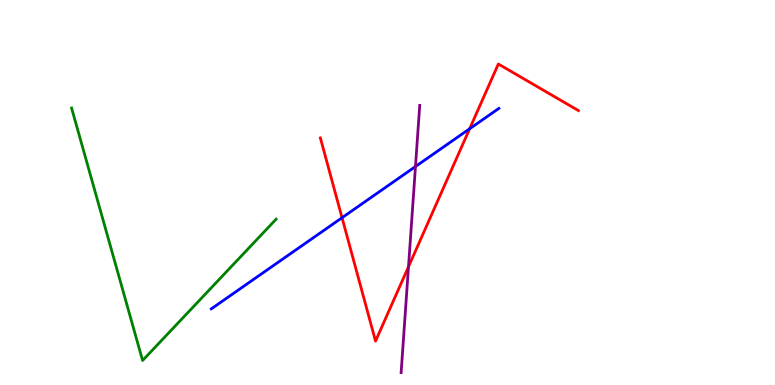[{'lines': ['blue', 'red'], 'intersections': [{'x': 4.41, 'y': 4.34}, {'x': 6.06, 'y': 6.66}]}, {'lines': ['green', 'red'], 'intersections': []}, {'lines': ['purple', 'red'], 'intersections': [{'x': 5.27, 'y': 3.07}]}, {'lines': ['blue', 'green'], 'intersections': []}, {'lines': ['blue', 'purple'], 'intersections': [{'x': 5.36, 'y': 5.67}]}, {'lines': ['green', 'purple'], 'intersections': []}]